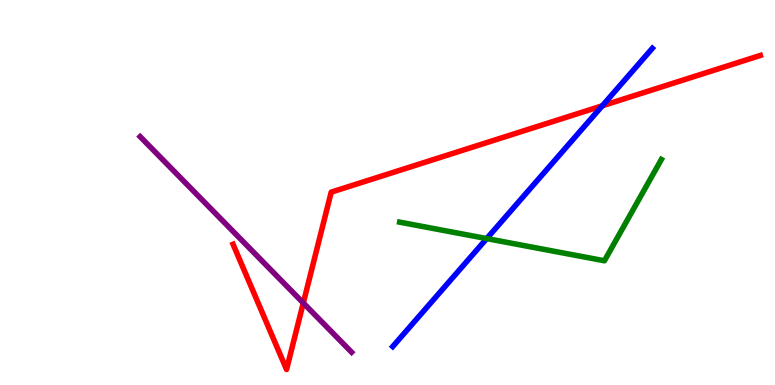[{'lines': ['blue', 'red'], 'intersections': [{'x': 7.77, 'y': 7.25}]}, {'lines': ['green', 'red'], 'intersections': []}, {'lines': ['purple', 'red'], 'intersections': [{'x': 3.91, 'y': 2.13}]}, {'lines': ['blue', 'green'], 'intersections': [{'x': 6.28, 'y': 3.8}]}, {'lines': ['blue', 'purple'], 'intersections': []}, {'lines': ['green', 'purple'], 'intersections': []}]